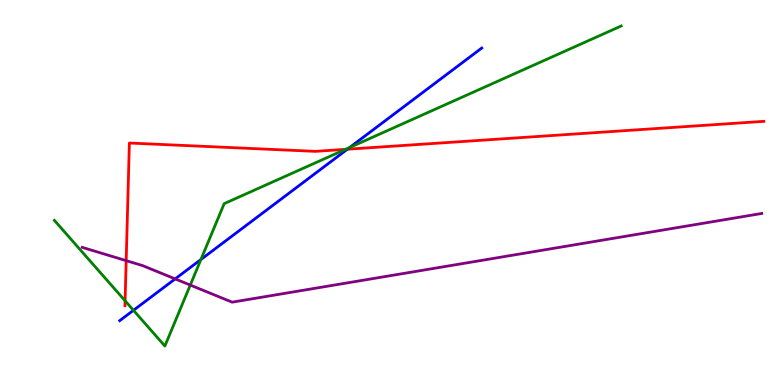[{'lines': ['blue', 'red'], 'intersections': [{'x': 4.48, 'y': 6.12}]}, {'lines': ['green', 'red'], 'intersections': [{'x': 1.61, 'y': 2.19}, {'x': 4.46, 'y': 6.12}]}, {'lines': ['purple', 'red'], 'intersections': [{'x': 1.63, 'y': 3.23}]}, {'lines': ['blue', 'green'], 'intersections': [{'x': 1.72, 'y': 1.94}, {'x': 2.59, 'y': 3.26}, {'x': 4.51, 'y': 6.17}]}, {'lines': ['blue', 'purple'], 'intersections': [{'x': 2.26, 'y': 2.76}]}, {'lines': ['green', 'purple'], 'intersections': [{'x': 2.46, 'y': 2.6}]}]